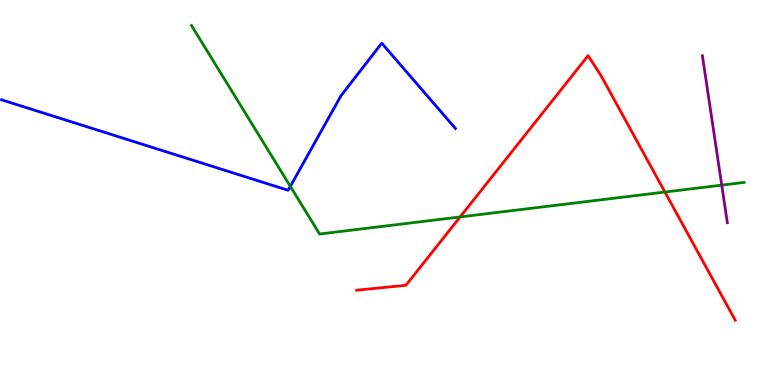[{'lines': ['blue', 'red'], 'intersections': []}, {'lines': ['green', 'red'], 'intersections': [{'x': 5.94, 'y': 4.37}, {'x': 8.58, 'y': 5.01}]}, {'lines': ['purple', 'red'], 'intersections': []}, {'lines': ['blue', 'green'], 'intersections': [{'x': 3.75, 'y': 5.16}]}, {'lines': ['blue', 'purple'], 'intersections': []}, {'lines': ['green', 'purple'], 'intersections': [{'x': 9.31, 'y': 5.19}]}]